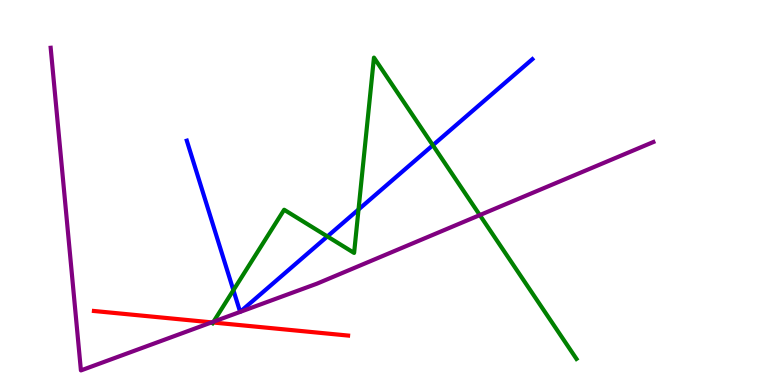[{'lines': ['blue', 'red'], 'intersections': []}, {'lines': ['green', 'red'], 'intersections': [{'x': 2.75, 'y': 1.62}]}, {'lines': ['purple', 'red'], 'intersections': [{'x': 2.73, 'y': 1.63}]}, {'lines': ['blue', 'green'], 'intersections': [{'x': 3.01, 'y': 2.46}, {'x': 4.22, 'y': 3.86}, {'x': 4.63, 'y': 4.56}, {'x': 5.59, 'y': 6.23}]}, {'lines': ['blue', 'purple'], 'intersections': []}, {'lines': ['green', 'purple'], 'intersections': [{'x': 2.76, 'y': 1.64}, {'x': 6.19, 'y': 4.41}]}]